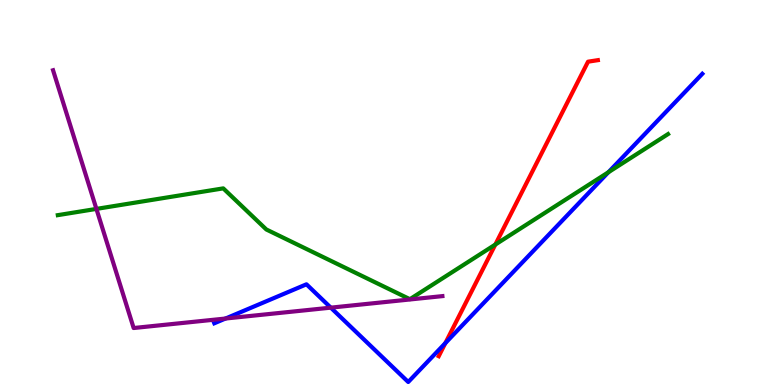[{'lines': ['blue', 'red'], 'intersections': [{'x': 5.75, 'y': 1.09}]}, {'lines': ['green', 'red'], 'intersections': [{'x': 6.39, 'y': 3.65}]}, {'lines': ['purple', 'red'], 'intersections': []}, {'lines': ['blue', 'green'], 'intersections': [{'x': 7.85, 'y': 5.53}]}, {'lines': ['blue', 'purple'], 'intersections': [{'x': 2.91, 'y': 1.73}, {'x': 4.27, 'y': 2.01}]}, {'lines': ['green', 'purple'], 'intersections': [{'x': 1.24, 'y': 4.57}]}]